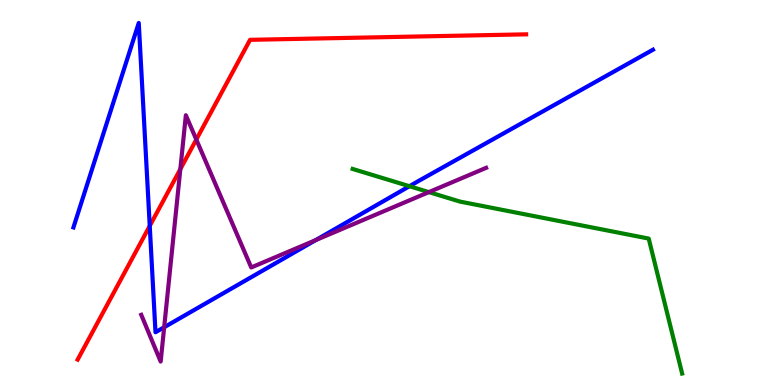[{'lines': ['blue', 'red'], 'intersections': [{'x': 1.93, 'y': 4.13}]}, {'lines': ['green', 'red'], 'intersections': []}, {'lines': ['purple', 'red'], 'intersections': [{'x': 2.33, 'y': 5.61}, {'x': 2.53, 'y': 6.38}]}, {'lines': ['blue', 'green'], 'intersections': [{'x': 5.28, 'y': 5.16}]}, {'lines': ['blue', 'purple'], 'intersections': [{'x': 2.12, 'y': 1.5}, {'x': 4.07, 'y': 3.76}]}, {'lines': ['green', 'purple'], 'intersections': [{'x': 5.53, 'y': 5.01}]}]